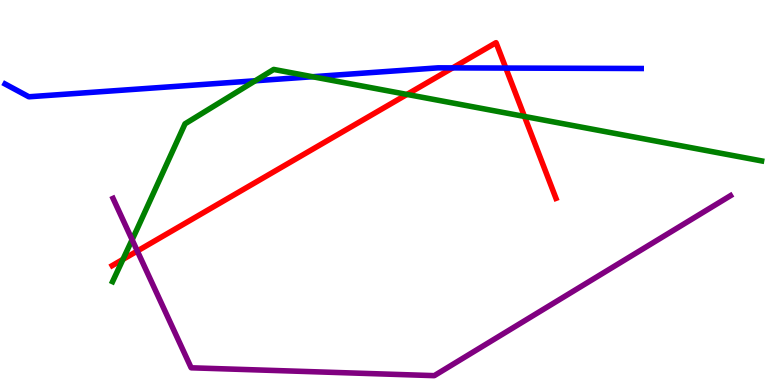[{'lines': ['blue', 'red'], 'intersections': [{'x': 5.84, 'y': 8.24}, {'x': 6.53, 'y': 8.23}]}, {'lines': ['green', 'red'], 'intersections': [{'x': 1.59, 'y': 3.26}, {'x': 5.25, 'y': 7.55}, {'x': 6.77, 'y': 6.98}]}, {'lines': ['purple', 'red'], 'intersections': [{'x': 1.77, 'y': 3.48}]}, {'lines': ['blue', 'green'], 'intersections': [{'x': 3.29, 'y': 7.9}, {'x': 4.03, 'y': 8.01}]}, {'lines': ['blue', 'purple'], 'intersections': []}, {'lines': ['green', 'purple'], 'intersections': [{'x': 1.7, 'y': 3.77}]}]